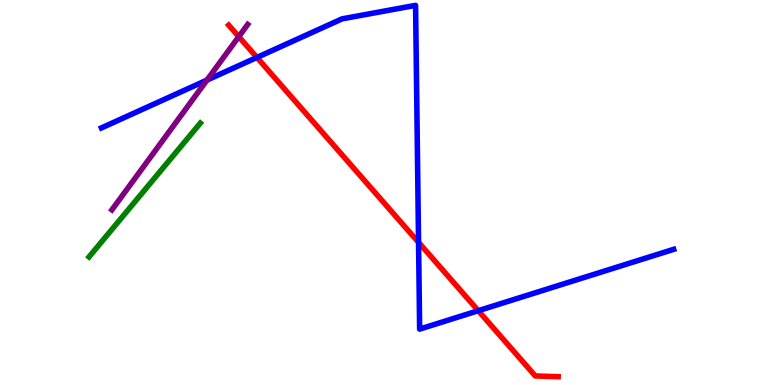[{'lines': ['blue', 'red'], 'intersections': [{'x': 3.32, 'y': 8.51}, {'x': 5.4, 'y': 3.7}, {'x': 6.17, 'y': 1.93}]}, {'lines': ['green', 'red'], 'intersections': []}, {'lines': ['purple', 'red'], 'intersections': [{'x': 3.08, 'y': 9.05}]}, {'lines': ['blue', 'green'], 'intersections': []}, {'lines': ['blue', 'purple'], 'intersections': [{'x': 2.67, 'y': 7.92}]}, {'lines': ['green', 'purple'], 'intersections': []}]